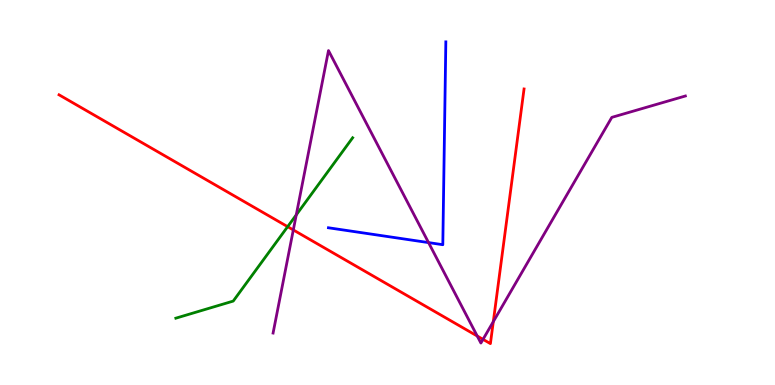[{'lines': ['blue', 'red'], 'intersections': []}, {'lines': ['green', 'red'], 'intersections': [{'x': 3.71, 'y': 4.11}]}, {'lines': ['purple', 'red'], 'intersections': [{'x': 3.78, 'y': 4.03}, {'x': 6.16, 'y': 1.27}, {'x': 6.23, 'y': 1.19}, {'x': 6.37, 'y': 1.65}]}, {'lines': ['blue', 'green'], 'intersections': []}, {'lines': ['blue', 'purple'], 'intersections': [{'x': 5.53, 'y': 3.7}]}, {'lines': ['green', 'purple'], 'intersections': [{'x': 3.82, 'y': 4.42}]}]